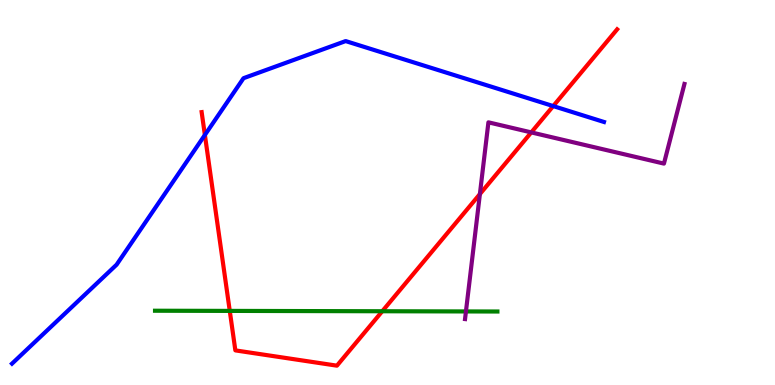[{'lines': ['blue', 'red'], 'intersections': [{'x': 2.64, 'y': 6.49}, {'x': 7.14, 'y': 7.24}]}, {'lines': ['green', 'red'], 'intersections': [{'x': 2.96, 'y': 1.92}, {'x': 4.93, 'y': 1.92}]}, {'lines': ['purple', 'red'], 'intersections': [{'x': 6.19, 'y': 4.96}, {'x': 6.86, 'y': 6.56}]}, {'lines': ['blue', 'green'], 'intersections': []}, {'lines': ['blue', 'purple'], 'intersections': []}, {'lines': ['green', 'purple'], 'intersections': [{'x': 6.01, 'y': 1.91}]}]